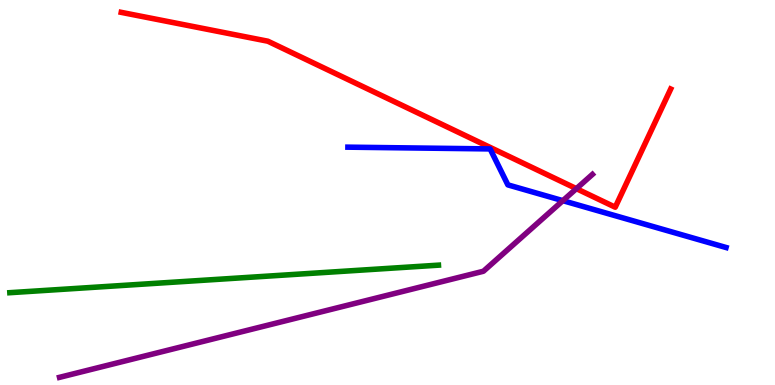[{'lines': ['blue', 'red'], 'intersections': []}, {'lines': ['green', 'red'], 'intersections': []}, {'lines': ['purple', 'red'], 'intersections': [{'x': 7.44, 'y': 5.1}]}, {'lines': ['blue', 'green'], 'intersections': []}, {'lines': ['blue', 'purple'], 'intersections': [{'x': 7.26, 'y': 4.79}]}, {'lines': ['green', 'purple'], 'intersections': []}]